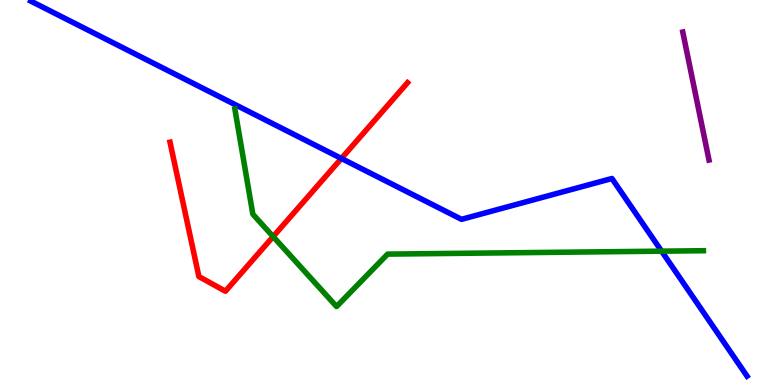[{'lines': ['blue', 'red'], 'intersections': [{'x': 4.4, 'y': 5.88}]}, {'lines': ['green', 'red'], 'intersections': [{'x': 3.52, 'y': 3.85}]}, {'lines': ['purple', 'red'], 'intersections': []}, {'lines': ['blue', 'green'], 'intersections': [{'x': 8.54, 'y': 3.48}]}, {'lines': ['blue', 'purple'], 'intersections': []}, {'lines': ['green', 'purple'], 'intersections': []}]